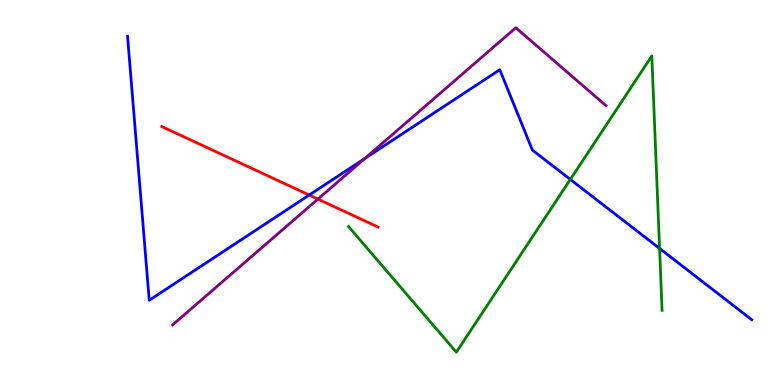[{'lines': ['blue', 'red'], 'intersections': [{'x': 3.99, 'y': 4.93}]}, {'lines': ['green', 'red'], 'intersections': []}, {'lines': ['purple', 'red'], 'intersections': [{'x': 4.1, 'y': 4.83}]}, {'lines': ['blue', 'green'], 'intersections': [{'x': 7.36, 'y': 5.34}, {'x': 8.51, 'y': 3.55}]}, {'lines': ['blue', 'purple'], 'intersections': [{'x': 4.71, 'y': 5.88}]}, {'lines': ['green', 'purple'], 'intersections': []}]